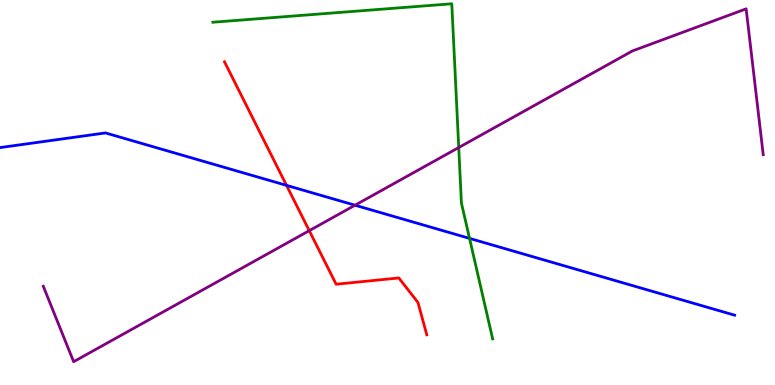[{'lines': ['blue', 'red'], 'intersections': [{'x': 3.7, 'y': 5.19}]}, {'lines': ['green', 'red'], 'intersections': []}, {'lines': ['purple', 'red'], 'intersections': [{'x': 3.99, 'y': 4.01}]}, {'lines': ['blue', 'green'], 'intersections': [{'x': 6.06, 'y': 3.81}]}, {'lines': ['blue', 'purple'], 'intersections': [{'x': 4.58, 'y': 4.67}]}, {'lines': ['green', 'purple'], 'intersections': [{'x': 5.92, 'y': 6.17}]}]